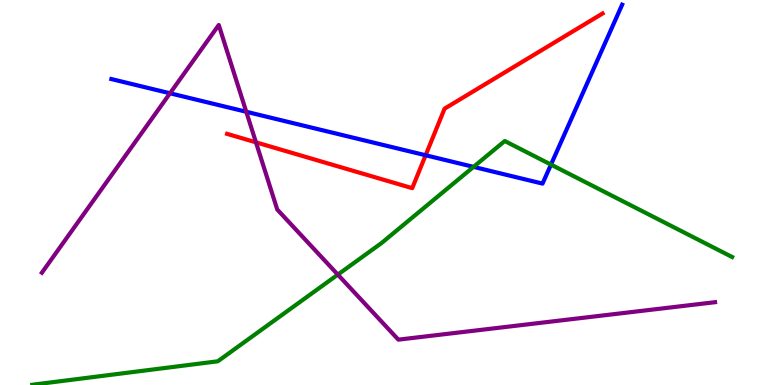[{'lines': ['blue', 'red'], 'intersections': [{'x': 5.49, 'y': 5.97}]}, {'lines': ['green', 'red'], 'intersections': []}, {'lines': ['purple', 'red'], 'intersections': [{'x': 3.3, 'y': 6.3}]}, {'lines': ['blue', 'green'], 'intersections': [{'x': 6.11, 'y': 5.67}, {'x': 7.11, 'y': 5.72}]}, {'lines': ['blue', 'purple'], 'intersections': [{'x': 2.19, 'y': 7.58}, {'x': 3.18, 'y': 7.1}]}, {'lines': ['green', 'purple'], 'intersections': [{'x': 4.36, 'y': 2.87}]}]